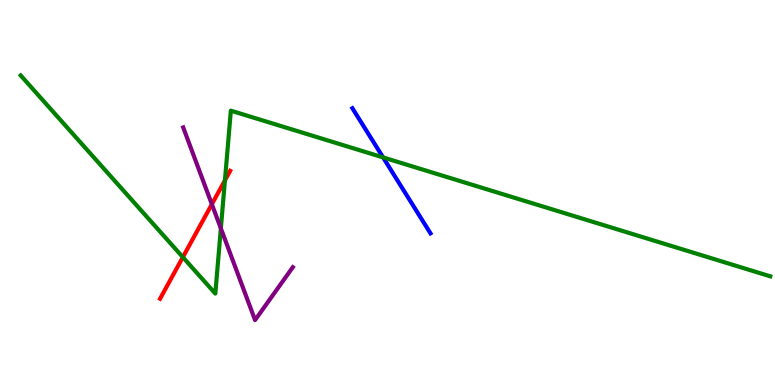[{'lines': ['blue', 'red'], 'intersections': []}, {'lines': ['green', 'red'], 'intersections': [{'x': 2.36, 'y': 3.32}, {'x': 2.9, 'y': 5.31}]}, {'lines': ['purple', 'red'], 'intersections': [{'x': 2.73, 'y': 4.69}]}, {'lines': ['blue', 'green'], 'intersections': [{'x': 4.94, 'y': 5.91}]}, {'lines': ['blue', 'purple'], 'intersections': []}, {'lines': ['green', 'purple'], 'intersections': [{'x': 2.85, 'y': 4.07}]}]